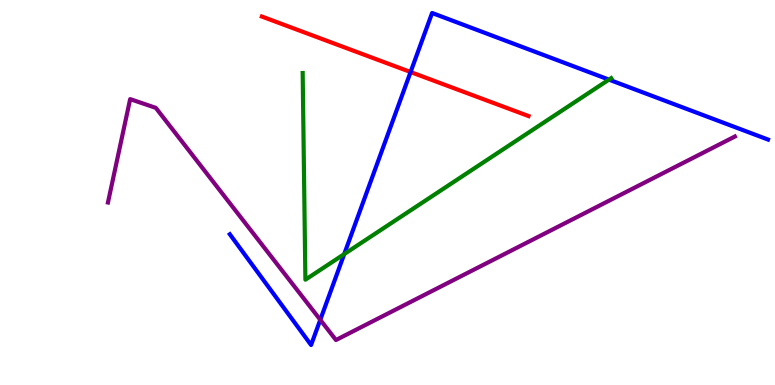[{'lines': ['blue', 'red'], 'intersections': [{'x': 5.3, 'y': 8.13}]}, {'lines': ['green', 'red'], 'intersections': []}, {'lines': ['purple', 'red'], 'intersections': []}, {'lines': ['blue', 'green'], 'intersections': [{'x': 4.44, 'y': 3.4}, {'x': 7.86, 'y': 7.93}]}, {'lines': ['blue', 'purple'], 'intersections': [{'x': 4.13, 'y': 1.69}]}, {'lines': ['green', 'purple'], 'intersections': []}]